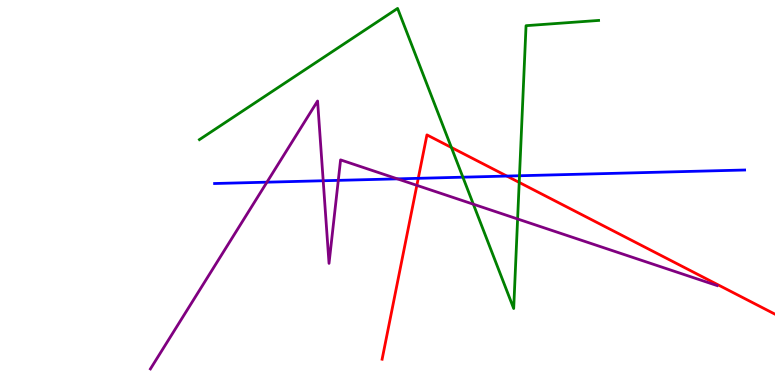[{'lines': ['blue', 'red'], 'intersections': [{'x': 5.4, 'y': 5.37}, {'x': 6.54, 'y': 5.43}]}, {'lines': ['green', 'red'], 'intersections': [{'x': 5.82, 'y': 6.17}, {'x': 6.7, 'y': 5.26}]}, {'lines': ['purple', 'red'], 'intersections': [{'x': 5.38, 'y': 5.19}]}, {'lines': ['blue', 'green'], 'intersections': [{'x': 5.97, 'y': 5.4}, {'x': 6.7, 'y': 5.44}]}, {'lines': ['blue', 'purple'], 'intersections': [{'x': 3.44, 'y': 5.27}, {'x': 4.17, 'y': 5.31}, {'x': 4.37, 'y': 5.32}, {'x': 5.13, 'y': 5.35}]}, {'lines': ['green', 'purple'], 'intersections': [{'x': 6.11, 'y': 4.7}, {'x': 6.68, 'y': 4.31}]}]